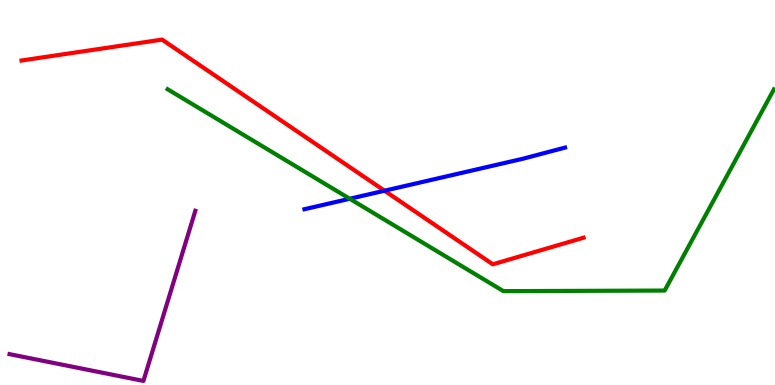[{'lines': ['blue', 'red'], 'intersections': [{'x': 4.96, 'y': 5.05}]}, {'lines': ['green', 'red'], 'intersections': []}, {'lines': ['purple', 'red'], 'intersections': []}, {'lines': ['blue', 'green'], 'intersections': [{'x': 4.51, 'y': 4.84}]}, {'lines': ['blue', 'purple'], 'intersections': []}, {'lines': ['green', 'purple'], 'intersections': []}]